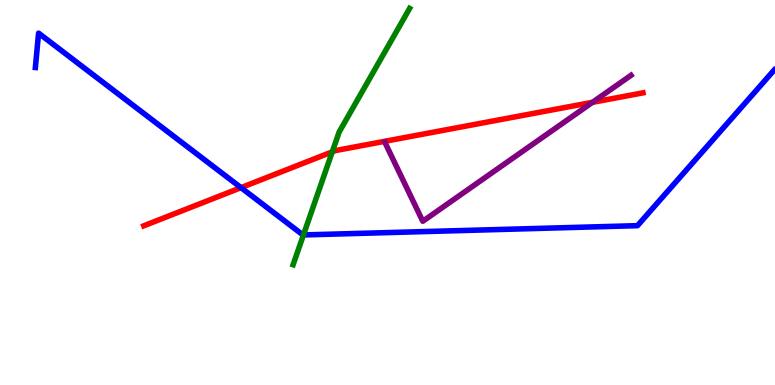[{'lines': ['blue', 'red'], 'intersections': [{'x': 3.11, 'y': 5.13}]}, {'lines': ['green', 'red'], 'intersections': [{'x': 4.29, 'y': 6.06}]}, {'lines': ['purple', 'red'], 'intersections': [{'x': 7.64, 'y': 7.34}]}, {'lines': ['blue', 'green'], 'intersections': [{'x': 3.92, 'y': 3.9}]}, {'lines': ['blue', 'purple'], 'intersections': []}, {'lines': ['green', 'purple'], 'intersections': []}]